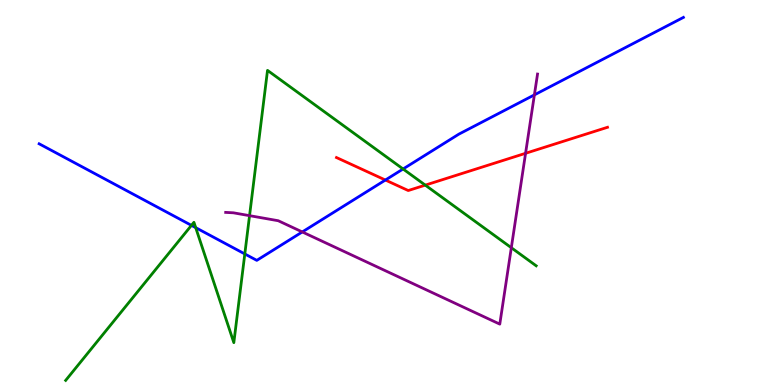[{'lines': ['blue', 'red'], 'intersections': [{'x': 4.97, 'y': 5.32}]}, {'lines': ['green', 'red'], 'intersections': [{'x': 5.49, 'y': 5.19}]}, {'lines': ['purple', 'red'], 'intersections': [{'x': 6.78, 'y': 6.02}]}, {'lines': ['blue', 'green'], 'intersections': [{'x': 2.47, 'y': 4.15}, {'x': 2.53, 'y': 4.09}, {'x': 3.16, 'y': 3.4}, {'x': 5.2, 'y': 5.61}]}, {'lines': ['blue', 'purple'], 'intersections': [{'x': 3.9, 'y': 3.98}, {'x': 6.9, 'y': 7.54}]}, {'lines': ['green', 'purple'], 'intersections': [{'x': 3.22, 'y': 4.4}, {'x': 6.6, 'y': 3.57}]}]